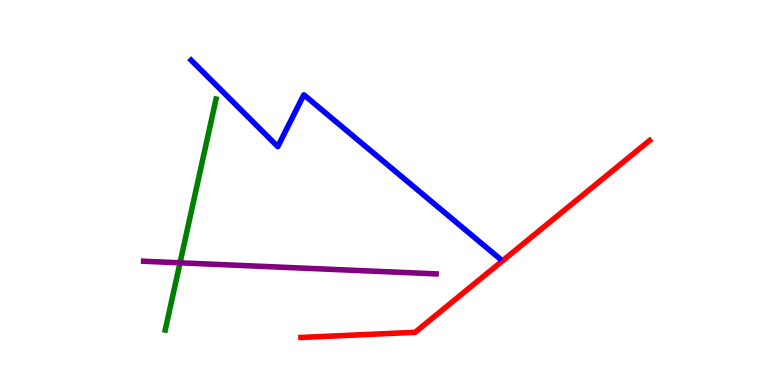[{'lines': ['blue', 'red'], 'intersections': []}, {'lines': ['green', 'red'], 'intersections': []}, {'lines': ['purple', 'red'], 'intersections': []}, {'lines': ['blue', 'green'], 'intersections': []}, {'lines': ['blue', 'purple'], 'intersections': []}, {'lines': ['green', 'purple'], 'intersections': [{'x': 2.32, 'y': 3.17}]}]